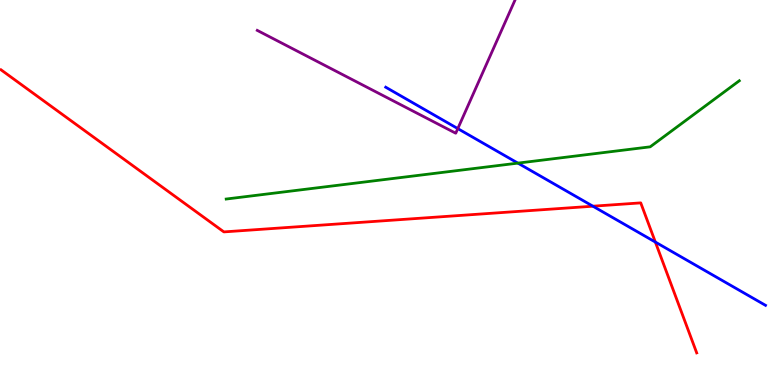[{'lines': ['blue', 'red'], 'intersections': [{'x': 7.65, 'y': 4.64}, {'x': 8.46, 'y': 3.71}]}, {'lines': ['green', 'red'], 'intersections': []}, {'lines': ['purple', 'red'], 'intersections': []}, {'lines': ['blue', 'green'], 'intersections': [{'x': 6.68, 'y': 5.76}]}, {'lines': ['blue', 'purple'], 'intersections': [{'x': 5.91, 'y': 6.66}]}, {'lines': ['green', 'purple'], 'intersections': []}]